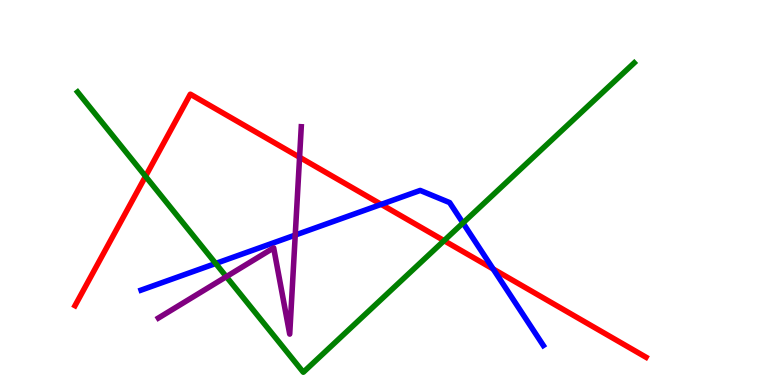[{'lines': ['blue', 'red'], 'intersections': [{'x': 4.92, 'y': 4.69}, {'x': 6.36, 'y': 3.01}]}, {'lines': ['green', 'red'], 'intersections': [{'x': 1.88, 'y': 5.42}, {'x': 5.73, 'y': 3.75}]}, {'lines': ['purple', 'red'], 'intersections': [{'x': 3.87, 'y': 5.92}]}, {'lines': ['blue', 'green'], 'intersections': [{'x': 2.78, 'y': 3.16}, {'x': 5.97, 'y': 4.21}]}, {'lines': ['blue', 'purple'], 'intersections': [{'x': 3.81, 'y': 3.89}]}, {'lines': ['green', 'purple'], 'intersections': [{'x': 2.92, 'y': 2.81}]}]